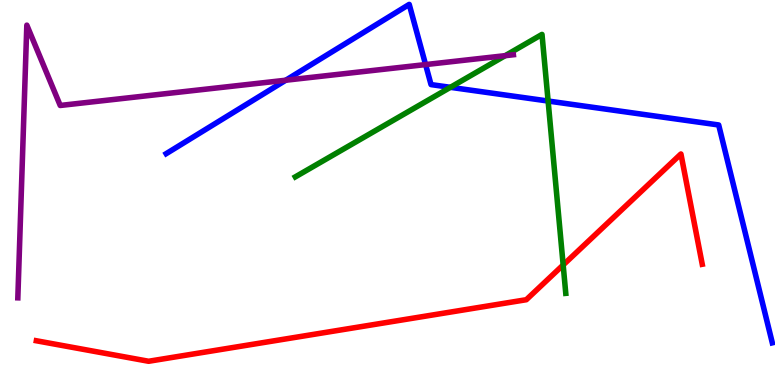[{'lines': ['blue', 'red'], 'intersections': []}, {'lines': ['green', 'red'], 'intersections': [{'x': 7.27, 'y': 3.12}]}, {'lines': ['purple', 'red'], 'intersections': []}, {'lines': ['blue', 'green'], 'intersections': [{'x': 5.81, 'y': 7.73}, {'x': 7.07, 'y': 7.38}]}, {'lines': ['blue', 'purple'], 'intersections': [{'x': 3.69, 'y': 7.92}, {'x': 5.49, 'y': 8.32}]}, {'lines': ['green', 'purple'], 'intersections': [{'x': 6.52, 'y': 8.55}]}]